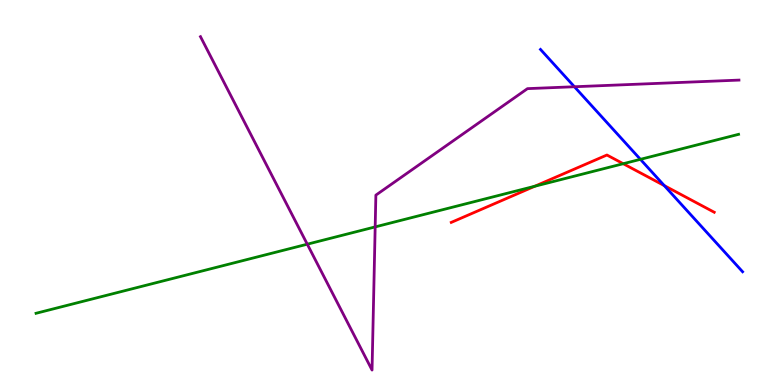[{'lines': ['blue', 'red'], 'intersections': [{'x': 8.57, 'y': 5.18}]}, {'lines': ['green', 'red'], 'intersections': [{'x': 6.9, 'y': 5.16}, {'x': 8.04, 'y': 5.75}]}, {'lines': ['purple', 'red'], 'intersections': []}, {'lines': ['blue', 'green'], 'intersections': [{'x': 8.26, 'y': 5.86}]}, {'lines': ['blue', 'purple'], 'intersections': [{'x': 7.41, 'y': 7.75}]}, {'lines': ['green', 'purple'], 'intersections': [{'x': 3.96, 'y': 3.66}, {'x': 4.84, 'y': 4.11}]}]